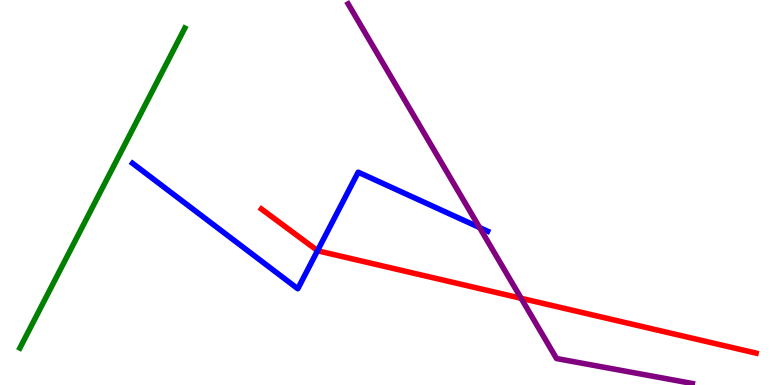[{'lines': ['blue', 'red'], 'intersections': [{'x': 4.1, 'y': 3.49}]}, {'lines': ['green', 'red'], 'intersections': []}, {'lines': ['purple', 'red'], 'intersections': [{'x': 6.72, 'y': 2.25}]}, {'lines': ['blue', 'green'], 'intersections': []}, {'lines': ['blue', 'purple'], 'intersections': [{'x': 6.19, 'y': 4.09}]}, {'lines': ['green', 'purple'], 'intersections': []}]